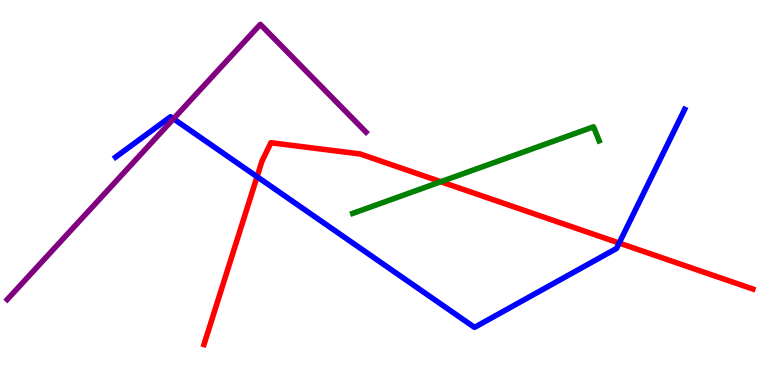[{'lines': ['blue', 'red'], 'intersections': [{'x': 3.32, 'y': 5.41}, {'x': 7.99, 'y': 3.69}]}, {'lines': ['green', 'red'], 'intersections': [{'x': 5.69, 'y': 5.28}]}, {'lines': ['purple', 'red'], 'intersections': []}, {'lines': ['blue', 'green'], 'intersections': []}, {'lines': ['blue', 'purple'], 'intersections': [{'x': 2.24, 'y': 6.91}]}, {'lines': ['green', 'purple'], 'intersections': []}]